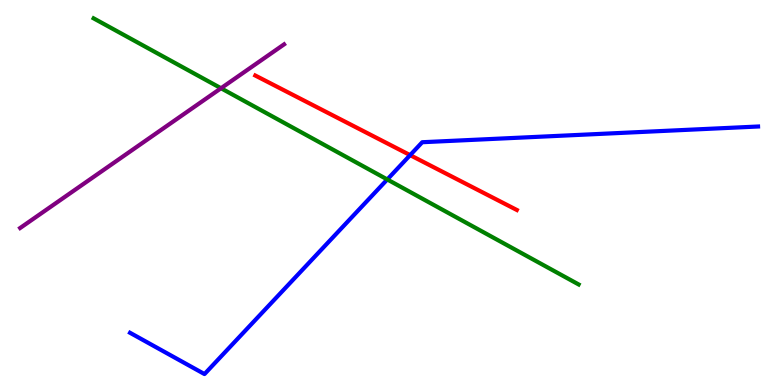[{'lines': ['blue', 'red'], 'intersections': [{'x': 5.29, 'y': 5.97}]}, {'lines': ['green', 'red'], 'intersections': []}, {'lines': ['purple', 'red'], 'intersections': []}, {'lines': ['blue', 'green'], 'intersections': [{'x': 5.0, 'y': 5.34}]}, {'lines': ['blue', 'purple'], 'intersections': []}, {'lines': ['green', 'purple'], 'intersections': [{'x': 2.85, 'y': 7.71}]}]